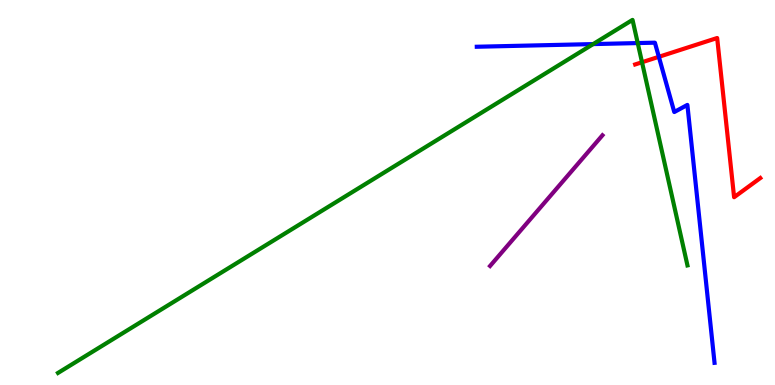[{'lines': ['blue', 'red'], 'intersections': [{'x': 8.5, 'y': 8.52}]}, {'lines': ['green', 'red'], 'intersections': [{'x': 8.28, 'y': 8.38}]}, {'lines': ['purple', 'red'], 'intersections': []}, {'lines': ['blue', 'green'], 'intersections': [{'x': 7.65, 'y': 8.85}, {'x': 8.23, 'y': 8.88}]}, {'lines': ['blue', 'purple'], 'intersections': []}, {'lines': ['green', 'purple'], 'intersections': []}]